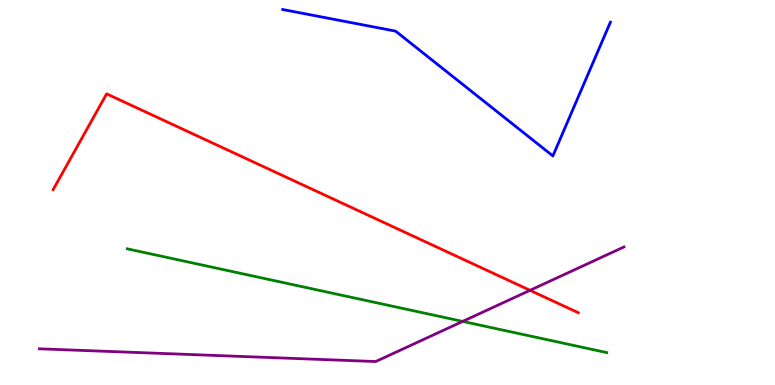[{'lines': ['blue', 'red'], 'intersections': []}, {'lines': ['green', 'red'], 'intersections': []}, {'lines': ['purple', 'red'], 'intersections': [{'x': 6.84, 'y': 2.46}]}, {'lines': ['blue', 'green'], 'intersections': []}, {'lines': ['blue', 'purple'], 'intersections': []}, {'lines': ['green', 'purple'], 'intersections': [{'x': 5.97, 'y': 1.65}]}]